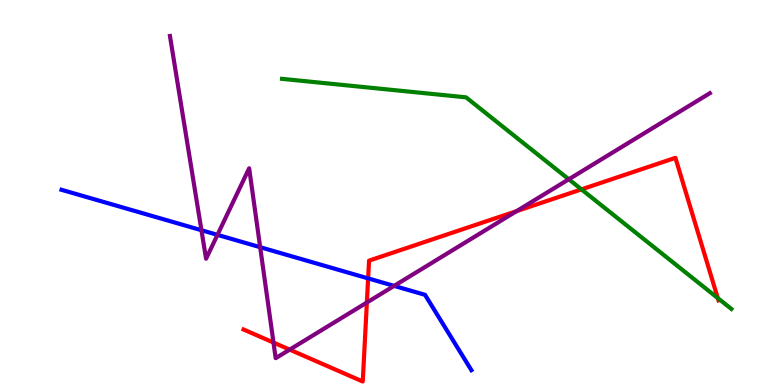[{'lines': ['blue', 'red'], 'intersections': [{'x': 4.75, 'y': 2.77}]}, {'lines': ['green', 'red'], 'intersections': [{'x': 7.5, 'y': 5.08}, {'x': 9.26, 'y': 2.26}]}, {'lines': ['purple', 'red'], 'intersections': [{'x': 3.53, 'y': 1.1}, {'x': 3.74, 'y': 0.919}, {'x': 4.73, 'y': 2.14}, {'x': 6.67, 'y': 4.52}]}, {'lines': ['blue', 'green'], 'intersections': []}, {'lines': ['blue', 'purple'], 'intersections': [{'x': 2.6, 'y': 4.02}, {'x': 2.81, 'y': 3.9}, {'x': 3.36, 'y': 3.58}, {'x': 5.09, 'y': 2.57}]}, {'lines': ['green', 'purple'], 'intersections': [{'x': 7.34, 'y': 5.34}]}]